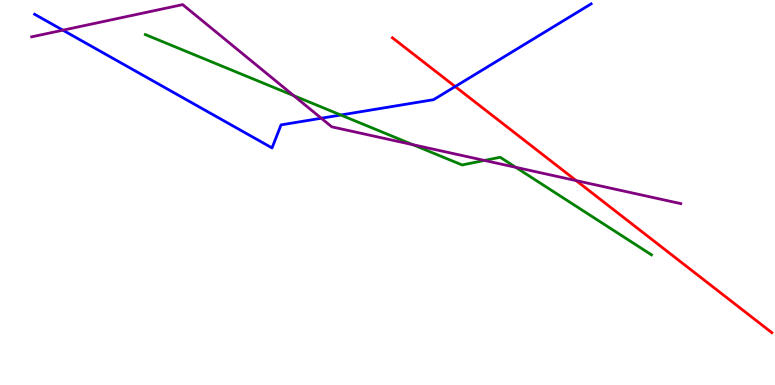[{'lines': ['blue', 'red'], 'intersections': [{'x': 5.87, 'y': 7.75}]}, {'lines': ['green', 'red'], 'intersections': []}, {'lines': ['purple', 'red'], 'intersections': [{'x': 7.43, 'y': 5.31}]}, {'lines': ['blue', 'green'], 'intersections': [{'x': 4.4, 'y': 7.01}]}, {'lines': ['blue', 'purple'], 'intersections': [{'x': 0.811, 'y': 9.22}, {'x': 4.15, 'y': 6.93}]}, {'lines': ['green', 'purple'], 'intersections': [{'x': 3.79, 'y': 7.52}, {'x': 5.33, 'y': 6.24}, {'x': 6.25, 'y': 5.83}, {'x': 6.66, 'y': 5.65}]}]